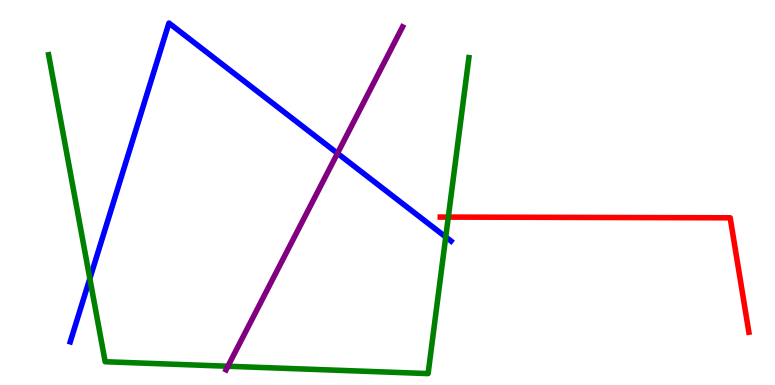[{'lines': ['blue', 'red'], 'intersections': []}, {'lines': ['green', 'red'], 'intersections': [{'x': 5.78, 'y': 4.36}]}, {'lines': ['purple', 'red'], 'intersections': []}, {'lines': ['blue', 'green'], 'intersections': [{'x': 1.16, 'y': 2.76}, {'x': 5.75, 'y': 3.84}]}, {'lines': ['blue', 'purple'], 'intersections': [{'x': 4.35, 'y': 6.02}]}, {'lines': ['green', 'purple'], 'intersections': [{'x': 2.94, 'y': 0.487}]}]